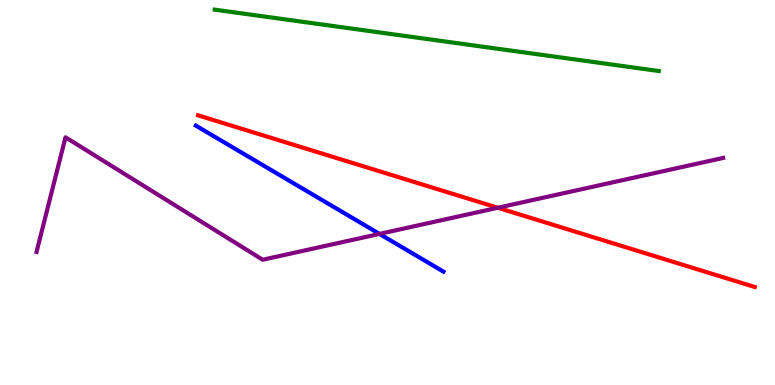[{'lines': ['blue', 'red'], 'intersections': []}, {'lines': ['green', 'red'], 'intersections': []}, {'lines': ['purple', 'red'], 'intersections': [{'x': 6.42, 'y': 4.6}]}, {'lines': ['blue', 'green'], 'intersections': []}, {'lines': ['blue', 'purple'], 'intersections': [{'x': 4.9, 'y': 3.92}]}, {'lines': ['green', 'purple'], 'intersections': []}]